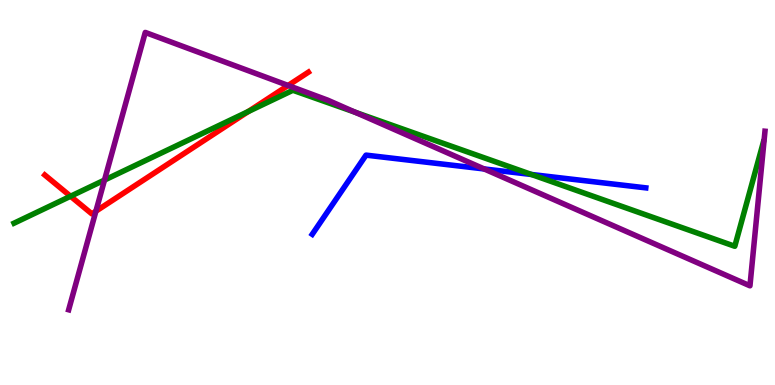[{'lines': ['blue', 'red'], 'intersections': []}, {'lines': ['green', 'red'], 'intersections': [{'x': 0.91, 'y': 4.9}, {'x': 3.2, 'y': 7.1}]}, {'lines': ['purple', 'red'], 'intersections': [{'x': 1.24, 'y': 4.51}, {'x': 3.72, 'y': 7.78}]}, {'lines': ['blue', 'green'], 'intersections': [{'x': 6.86, 'y': 5.47}]}, {'lines': ['blue', 'purple'], 'intersections': [{'x': 6.25, 'y': 5.61}]}, {'lines': ['green', 'purple'], 'intersections': [{'x': 1.35, 'y': 5.32}, {'x': 4.59, 'y': 7.08}]}]